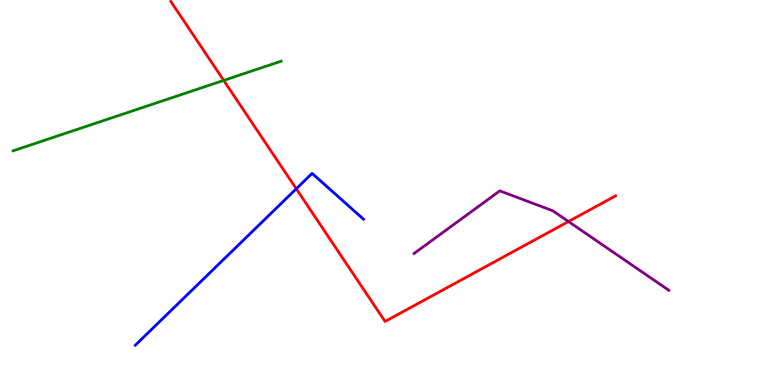[{'lines': ['blue', 'red'], 'intersections': [{'x': 3.82, 'y': 5.1}]}, {'lines': ['green', 'red'], 'intersections': [{'x': 2.89, 'y': 7.91}]}, {'lines': ['purple', 'red'], 'intersections': [{'x': 7.34, 'y': 4.25}]}, {'lines': ['blue', 'green'], 'intersections': []}, {'lines': ['blue', 'purple'], 'intersections': []}, {'lines': ['green', 'purple'], 'intersections': []}]